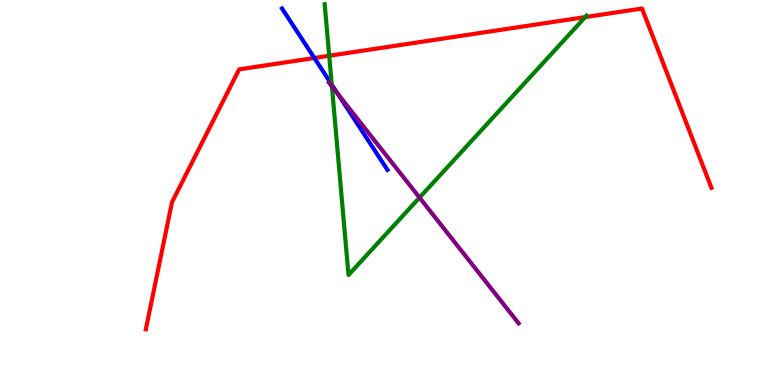[{'lines': ['blue', 'red'], 'intersections': [{'x': 4.06, 'y': 8.49}]}, {'lines': ['green', 'red'], 'intersections': [{'x': 4.25, 'y': 8.55}, {'x': 7.55, 'y': 9.56}]}, {'lines': ['purple', 'red'], 'intersections': []}, {'lines': ['blue', 'green'], 'intersections': [{'x': 4.28, 'y': 7.8}]}, {'lines': ['blue', 'purple'], 'intersections': [{'x': 4.36, 'y': 7.56}]}, {'lines': ['green', 'purple'], 'intersections': [{'x': 4.28, 'y': 7.76}, {'x': 5.41, 'y': 4.87}]}]